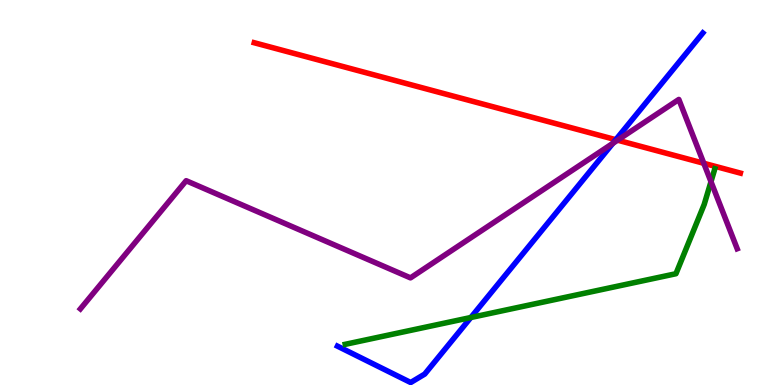[{'lines': ['blue', 'red'], 'intersections': [{'x': 7.95, 'y': 6.37}]}, {'lines': ['green', 'red'], 'intersections': []}, {'lines': ['purple', 'red'], 'intersections': [{'x': 7.97, 'y': 6.36}, {'x': 9.08, 'y': 5.76}]}, {'lines': ['blue', 'green'], 'intersections': [{'x': 6.08, 'y': 1.75}]}, {'lines': ['blue', 'purple'], 'intersections': [{'x': 7.91, 'y': 6.28}]}, {'lines': ['green', 'purple'], 'intersections': [{'x': 9.17, 'y': 5.28}]}]